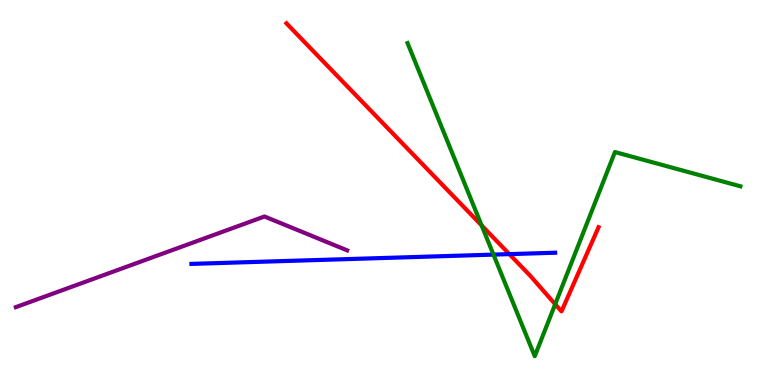[{'lines': ['blue', 'red'], 'intersections': [{'x': 6.57, 'y': 3.4}]}, {'lines': ['green', 'red'], 'intersections': [{'x': 6.21, 'y': 4.15}, {'x': 7.16, 'y': 2.1}]}, {'lines': ['purple', 'red'], 'intersections': []}, {'lines': ['blue', 'green'], 'intersections': [{'x': 6.37, 'y': 3.39}]}, {'lines': ['blue', 'purple'], 'intersections': []}, {'lines': ['green', 'purple'], 'intersections': []}]